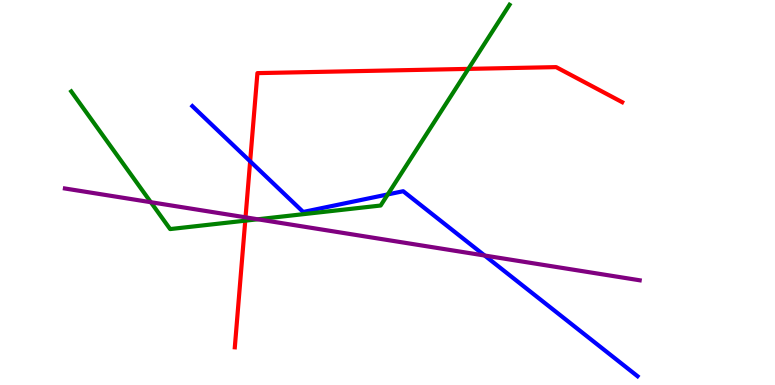[{'lines': ['blue', 'red'], 'intersections': [{'x': 3.23, 'y': 5.81}]}, {'lines': ['green', 'red'], 'intersections': [{'x': 3.16, 'y': 4.27}, {'x': 6.04, 'y': 8.21}]}, {'lines': ['purple', 'red'], 'intersections': [{'x': 3.17, 'y': 4.36}]}, {'lines': ['blue', 'green'], 'intersections': [{'x': 5.0, 'y': 4.95}]}, {'lines': ['blue', 'purple'], 'intersections': [{'x': 6.25, 'y': 3.36}]}, {'lines': ['green', 'purple'], 'intersections': [{'x': 1.95, 'y': 4.75}, {'x': 3.33, 'y': 4.3}]}]